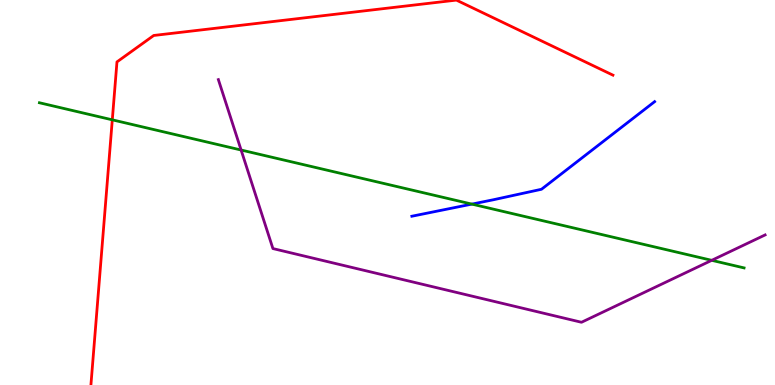[{'lines': ['blue', 'red'], 'intersections': []}, {'lines': ['green', 'red'], 'intersections': [{'x': 1.45, 'y': 6.89}]}, {'lines': ['purple', 'red'], 'intersections': []}, {'lines': ['blue', 'green'], 'intersections': [{'x': 6.09, 'y': 4.7}]}, {'lines': ['blue', 'purple'], 'intersections': []}, {'lines': ['green', 'purple'], 'intersections': [{'x': 3.11, 'y': 6.1}, {'x': 9.18, 'y': 3.24}]}]